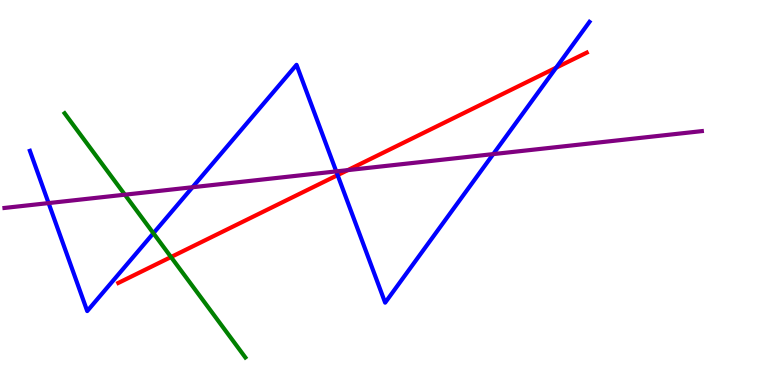[{'lines': ['blue', 'red'], 'intersections': [{'x': 4.36, 'y': 5.45}, {'x': 7.18, 'y': 8.24}]}, {'lines': ['green', 'red'], 'intersections': [{'x': 2.21, 'y': 3.32}]}, {'lines': ['purple', 'red'], 'intersections': [{'x': 4.49, 'y': 5.58}]}, {'lines': ['blue', 'green'], 'intersections': [{'x': 1.98, 'y': 3.94}]}, {'lines': ['blue', 'purple'], 'intersections': [{'x': 0.627, 'y': 4.72}, {'x': 2.48, 'y': 5.14}, {'x': 4.34, 'y': 5.55}, {'x': 6.36, 'y': 6.0}]}, {'lines': ['green', 'purple'], 'intersections': [{'x': 1.61, 'y': 4.94}]}]